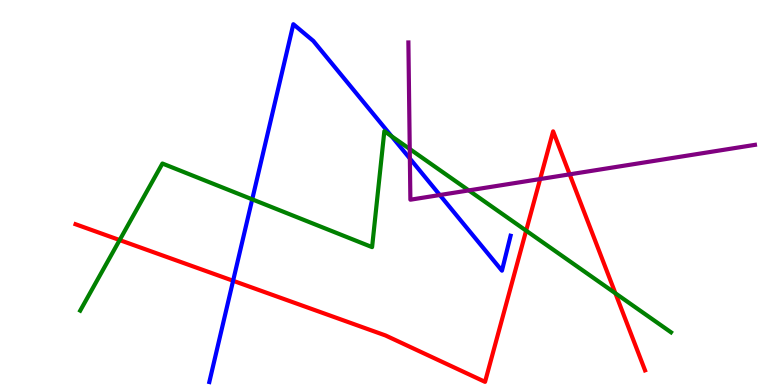[{'lines': ['blue', 'red'], 'intersections': [{'x': 3.01, 'y': 2.71}]}, {'lines': ['green', 'red'], 'intersections': [{'x': 1.54, 'y': 3.76}, {'x': 6.79, 'y': 4.01}, {'x': 7.94, 'y': 2.38}]}, {'lines': ['purple', 'red'], 'intersections': [{'x': 6.97, 'y': 5.35}, {'x': 7.35, 'y': 5.47}]}, {'lines': ['blue', 'green'], 'intersections': [{'x': 3.25, 'y': 4.82}, {'x': 5.05, 'y': 6.46}]}, {'lines': ['blue', 'purple'], 'intersections': [{'x': 5.29, 'y': 5.88}, {'x': 5.68, 'y': 4.93}]}, {'lines': ['green', 'purple'], 'intersections': [{'x': 5.29, 'y': 6.13}, {'x': 6.05, 'y': 5.05}]}]